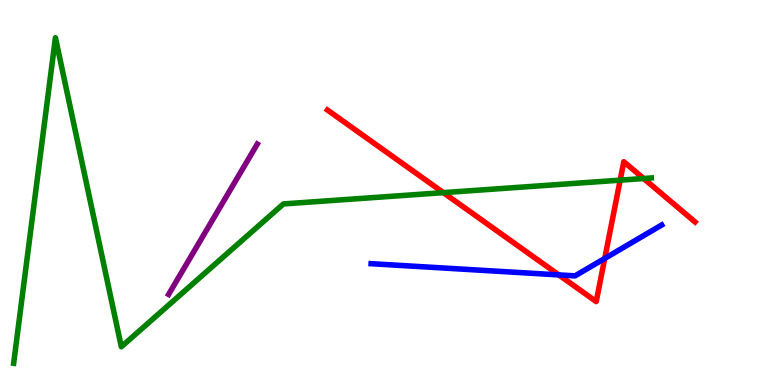[{'lines': ['blue', 'red'], 'intersections': [{'x': 7.21, 'y': 2.86}, {'x': 7.8, 'y': 3.29}]}, {'lines': ['green', 'red'], 'intersections': [{'x': 5.72, 'y': 5.0}, {'x': 8.0, 'y': 5.32}, {'x': 8.31, 'y': 5.36}]}, {'lines': ['purple', 'red'], 'intersections': []}, {'lines': ['blue', 'green'], 'intersections': []}, {'lines': ['blue', 'purple'], 'intersections': []}, {'lines': ['green', 'purple'], 'intersections': []}]